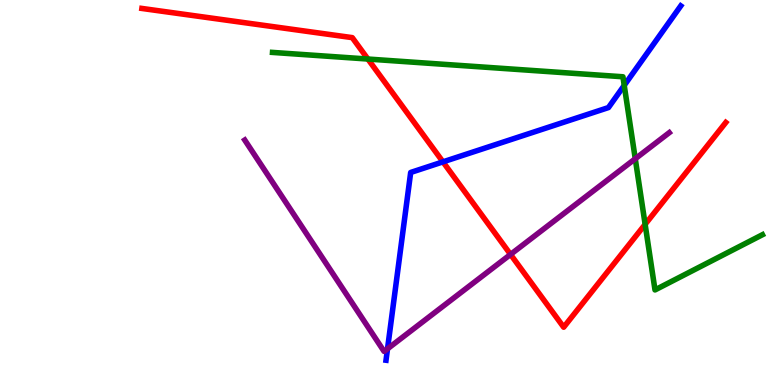[{'lines': ['blue', 'red'], 'intersections': [{'x': 5.72, 'y': 5.8}]}, {'lines': ['green', 'red'], 'intersections': [{'x': 4.75, 'y': 8.47}, {'x': 8.32, 'y': 4.17}]}, {'lines': ['purple', 'red'], 'intersections': [{'x': 6.59, 'y': 3.39}]}, {'lines': ['blue', 'green'], 'intersections': [{'x': 8.05, 'y': 7.78}]}, {'lines': ['blue', 'purple'], 'intersections': [{'x': 5.0, 'y': 0.94}]}, {'lines': ['green', 'purple'], 'intersections': [{'x': 8.2, 'y': 5.88}]}]